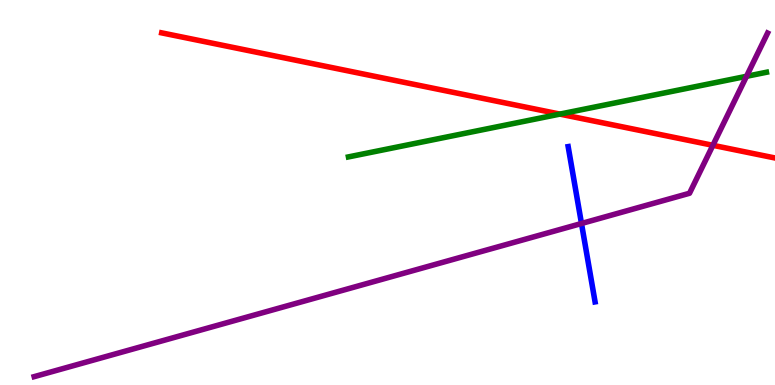[{'lines': ['blue', 'red'], 'intersections': []}, {'lines': ['green', 'red'], 'intersections': [{'x': 7.22, 'y': 7.04}]}, {'lines': ['purple', 'red'], 'intersections': [{'x': 9.2, 'y': 6.23}]}, {'lines': ['blue', 'green'], 'intersections': []}, {'lines': ['blue', 'purple'], 'intersections': [{'x': 7.5, 'y': 4.2}]}, {'lines': ['green', 'purple'], 'intersections': [{'x': 9.63, 'y': 8.02}]}]